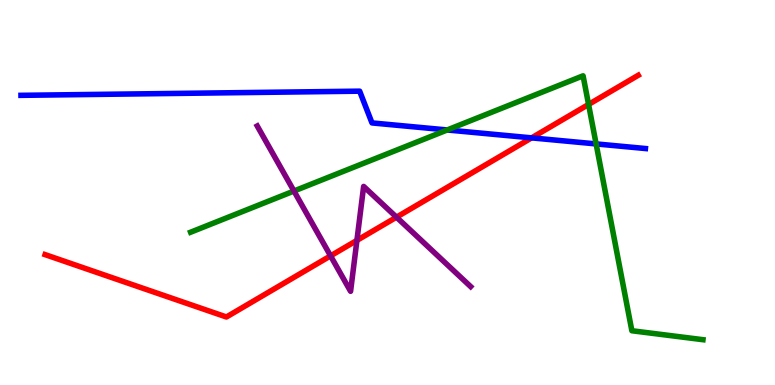[{'lines': ['blue', 'red'], 'intersections': [{'x': 6.86, 'y': 6.42}]}, {'lines': ['green', 'red'], 'intersections': [{'x': 7.59, 'y': 7.29}]}, {'lines': ['purple', 'red'], 'intersections': [{'x': 4.27, 'y': 3.35}, {'x': 4.61, 'y': 3.76}, {'x': 5.12, 'y': 4.36}]}, {'lines': ['blue', 'green'], 'intersections': [{'x': 5.77, 'y': 6.62}, {'x': 7.69, 'y': 6.26}]}, {'lines': ['blue', 'purple'], 'intersections': []}, {'lines': ['green', 'purple'], 'intersections': [{'x': 3.79, 'y': 5.04}]}]